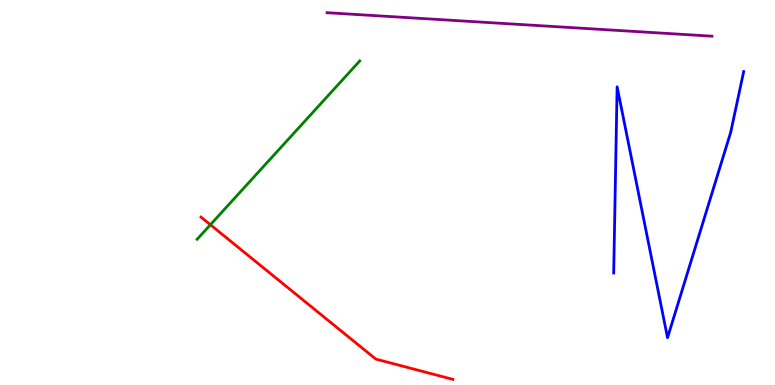[{'lines': ['blue', 'red'], 'intersections': []}, {'lines': ['green', 'red'], 'intersections': [{'x': 2.71, 'y': 4.16}]}, {'lines': ['purple', 'red'], 'intersections': []}, {'lines': ['blue', 'green'], 'intersections': []}, {'lines': ['blue', 'purple'], 'intersections': []}, {'lines': ['green', 'purple'], 'intersections': []}]